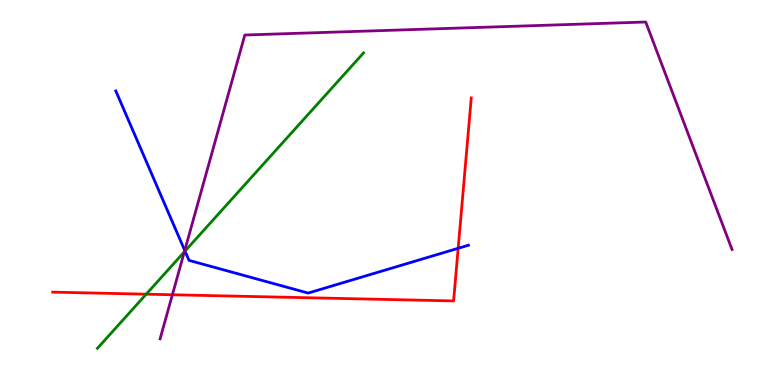[{'lines': ['blue', 'red'], 'intersections': [{'x': 5.91, 'y': 3.55}]}, {'lines': ['green', 'red'], 'intersections': [{'x': 1.89, 'y': 2.36}]}, {'lines': ['purple', 'red'], 'intersections': [{'x': 2.22, 'y': 2.34}]}, {'lines': ['blue', 'green'], 'intersections': [{'x': 2.39, 'y': 3.48}]}, {'lines': ['blue', 'purple'], 'intersections': [{'x': 2.38, 'y': 3.49}]}, {'lines': ['green', 'purple'], 'intersections': [{'x': 2.38, 'y': 3.46}]}]